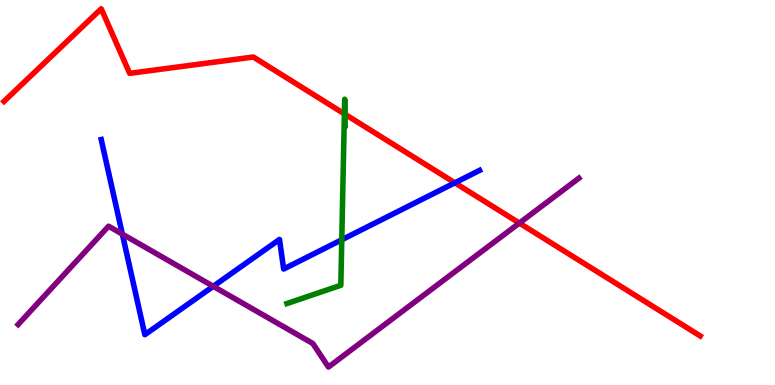[{'lines': ['blue', 'red'], 'intersections': [{'x': 5.87, 'y': 5.25}]}, {'lines': ['green', 'red'], 'intersections': [{'x': 4.44, 'y': 7.04}, {'x': 4.45, 'y': 7.03}]}, {'lines': ['purple', 'red'], 'intersections': [{'x': 6.7, 'y': 4.21}]}, {'lines': ['blue', 'green'], 'intersections': [{'x': 4.41, 'y': 3.77}]}, {'lines': ['blue', 'purple'], 'intersections': [{'x': 1.58, 'y': 3.92}, {'x': 2.75, 'y': 2.56}]}, {'lines': ['green', 'purple'], 'intersections': []}]